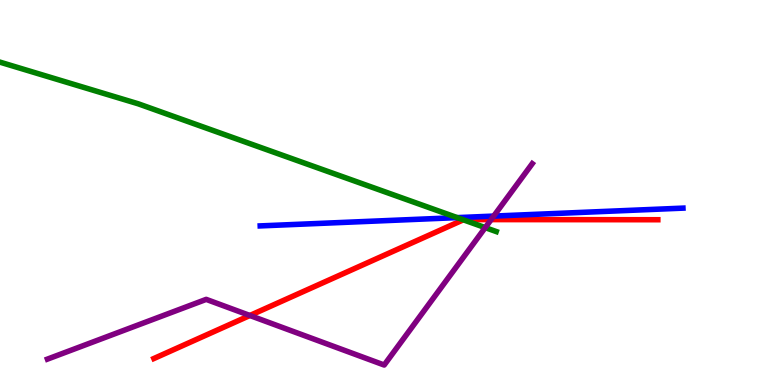[{'lines': ['blue', 'red'], 'intersections': []}, {'lines': ['green', 'red'], 'intersections': [{'x': 5.98, 'y': 4.29}]}, {'lines': ['purple', 'red'], 'intersections': [{'x': 3.22, 'y': 1.81}, {'x': 6.34, 'y': 4.3}]}, {'lines': ['blue', 'green'], 'intersections': [{'x': 5.9, 'y': 4.35}]}, {'lines': ['blue', 'purple'], 'intersections': [{'x': 6.37, 'y': 4.39}]}, {'lines': ['green', 'purple'], 'intersections': [{'x': 6.26, 'y': 4.09}]}]